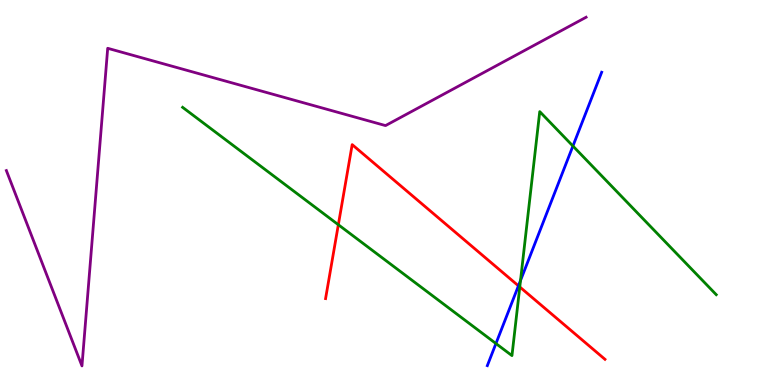[{'lines': ['blue', 'red'], 'intersections': [{'x': 6.69, 'y': 2.58}]}, {'lines': ['green', 'red'], 'intersections': [{'x': 4.37, 'y': 4.16}, {'x': 6.71, 'y': 2.55}]}, {'lines': ['purple', 'red'], 'intersections': []}, {'lines': ['blue', 'green'], 'intersections': [{'x': 6.4, 'y': 1.08}, {'x': 6.72, 'y': 2.71}, {'x': 7.39, 'y': 6.21}]}, {'lines': ['blue', 'purple'], 'intersections': []}, {'lines': ['green', 'purple'], 'intersections': []}]